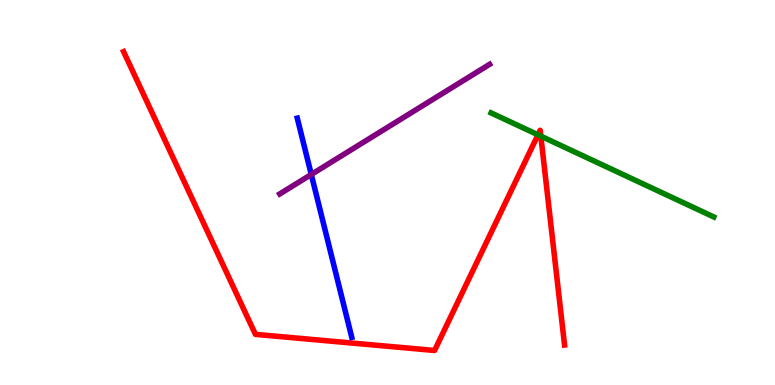[{'lines': ['blue', 'red'], 'intersections': []}, {'lines': ['green', 'red'], 'intersections': [{'x': 6.94, 'y': 6.5}, {'x': 6.98, 'y': 6.46}]}, {'lines': ['purple', 'red'], 'intersections': []}, {'lines': ['blue', 'green'], 'intersections': []}, {'lines': ['blue', 'purple'], 'intersections': [{'x': 4.02, 'y': 5.47}]}, {'lines': ['green', 'purple'], 'intersections': []}]